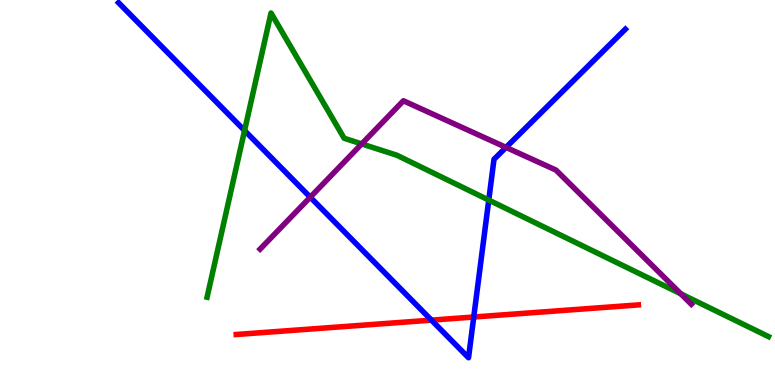[{'lines': ['blue', 'red'], 'intersections': [{'x': 5.57, 'y': 1.68}, {'x': 6.11, 'y': 1.77}]}, {'lines': ['green', 'red'], 'intersections': []}, {'lines': ['purple', 'red'], 'intersections': []}, {'lines': ['blue', 'green'], 'intersections': [{'x': 3.16, 'y': 6.61}, {'x': 6.31, 'y': 4.8}]}, {'lines': ['blue', 'purple'], 'intersections': [{'x': 4.0, 'y': 4.88}, {'x': 6.53, 'y': 6.17}]}, {'lines': ['green', 'purple'], 'intersections': [{'x': 4.67, 'y': 6.26}, {'x': 8.78, 'y': 2.37}]}]